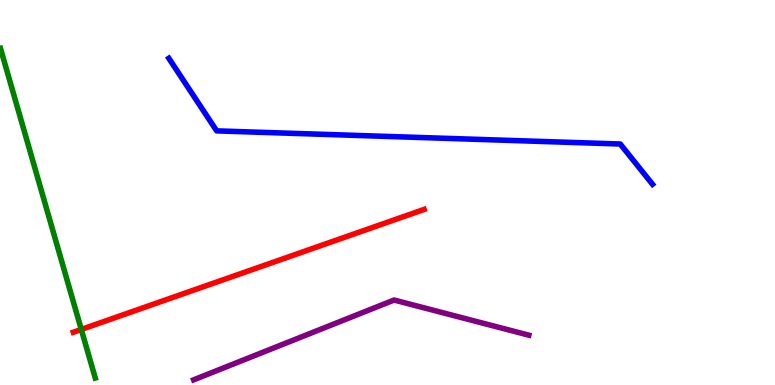[{'lines': ['blue', 'red'], 'intersections': []}, {'lines': ['green', 'red'], 'intersections': [{'x': 1.05, 'y': 1.44}]}, {'lines': ['purple', 'red'], 'intersections': []}, {'lines': ['blue', 'green'], 'intersections': []}, {'lines': ['blue', 'purple'], 'intersections': []}, {'lines': ['green', 'purple'], 'intersections': []}]